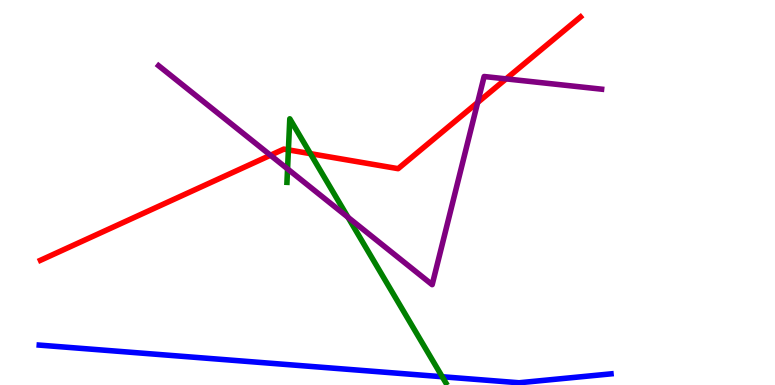[{'lines': ['blue', 'red'], 'intersections': []}, {'lines': ['green', 'red'], 'intersections': [{'x': 3.72, 'y': 6.11}, {'x': 4.0, 'y': 6.01}]}, {'lines': ['purple', 'red'], 'intersections': [{'x': 3.49, 'y': 5.97}, {'x': 6.16, 'y': 7.34}, {'x': 6.53, 'y': 7.95}]}, {'lines': ['blue', 'green'], 'intersections': [{'x': 5.71, 'y': 0.215}]}, {'lines': ['blue', 'purple'], 'intersections': []}, {'lines': ['green', 'purple'], 'intersections': [{'x': 3.71, 'y': 5.61}, {'x': 4.49, 'y': 4.36}]}]